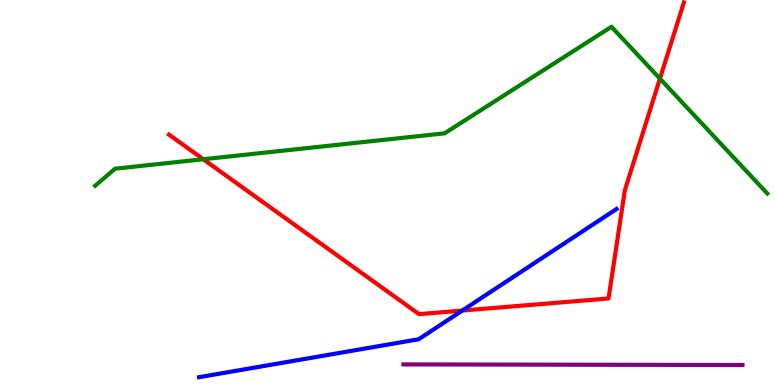[{'lines': ['blue', 'red'], 'intersections': [{'x': 5.96, 'y': 1.93}]}, {'lines': ['green', 'red'], 'intersections': [{'x': 2.62, 'y': 5.86}, {'x': 8.52, 'y': 7.96}]}, {'lines': ['purple', 'red'], 'intersections': []}, {'lines': ['blue', 'green'], 'intersections': []}, {'lines': ['blue', 'purple'], 'intersections': []}, {'lines': ['green', 'purple'], 'intersections': []}]